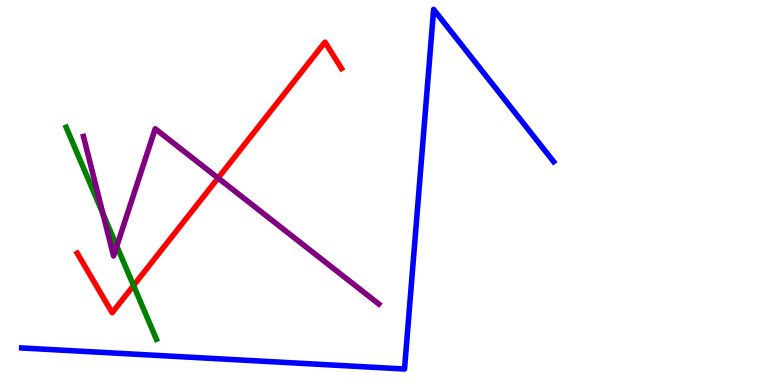[{'lines': ['blue', 'red'], 'intersections': []}, {'lines': ['green', 'red'], 'intersections': [{'x': 1.72, 'y': 2.58}]}, {'lines': ['purple', 'red'], 'intersections': [{'x': 2.81, 'y': 5.38}]}, {'lines': ['blue', 'green'], 'intersections': []}, {'lines': ['blue', 'purple'], 'intersections': []}, {'lines': ['green', 'purple'], 'intersections': [{'x': 1.33, 'y': 4.46}, {'x': 1.51, 'y': 3.61}]}]